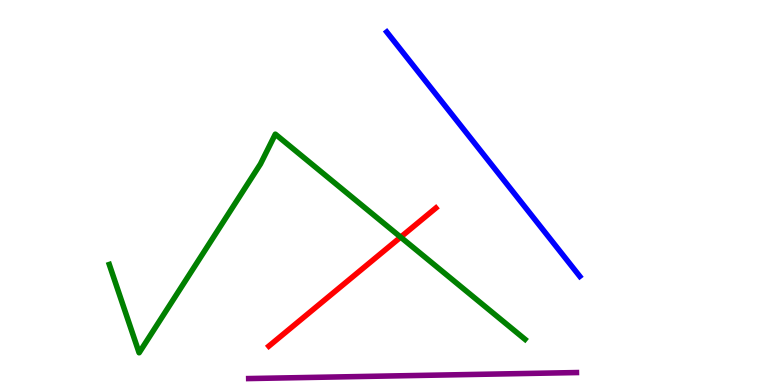[{'lines': ['blue', 'red'], 'intersections': []}, {'lines': ['green', 'red'], 'intersections': [{'x': 5.17, 'y': 3.84}]}, {'lines': ['purple', 'red'], 'intersections': []}, {'lines': ['blue', 'green'], 'intersections': []}, {'lines': ['blue', 'purple'], 'intersections': []}, {'lines': ['green', 'purple'], 'intersections': []}]